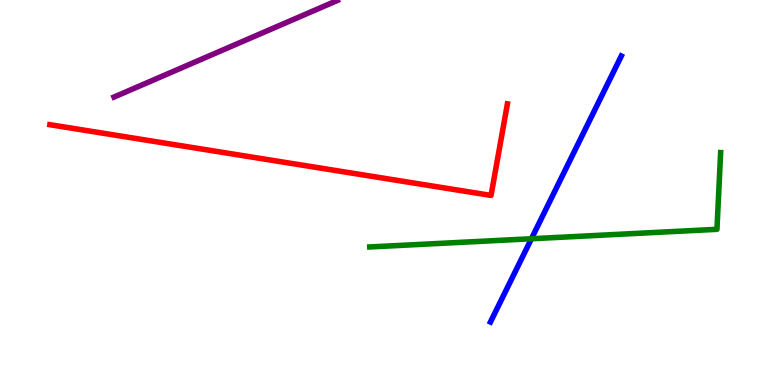[{'lines': ['blue', 'red'], 'intersections': []}, {'lines': ['green', 'red'], 'intersections': []}, {'lines': ['purple', 'red'], 'intersections': []}, {'lines': ['blue', 'green'], 'intersections': [{'x': 6.86, 'y': 3.8}]}, {'lines': ['blue', 'purple'], 'intersections': []}, {'lines': ['green', 'purple'], 'intersections': []}]